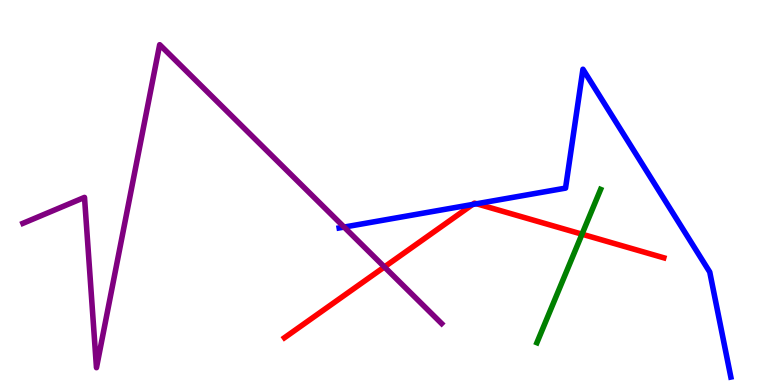[{'lines': ['blue', 'red'], 'intersections': [{'x': 6.1, 'y': 4.69}, {'x': 6.15, 'y': 4.71}]}, {'lines': ['green', 'red'], 'intersections': [{'x': 7.51, 'y': 3.92}]}, {'lines': ['purple', 'red'], 'intersections': [{'x': 4.96, 'y': 3.07}]}, {'lines': ['blue', 'green'], 'intersections': []}, {'lines': ['blue', 'purple'], 'intersections': [{'x': 4.44, 'y': 4.1}]}, {'lines': ['green', 'purple'], 'intersections': []}]